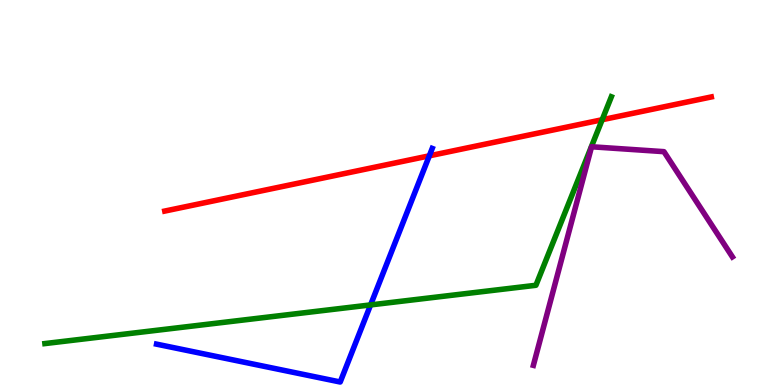[{'lines': ['blue', 'red'], 'intersections': [{'x': 5.54, 'y': 5.95}]}, {'lines': ['green', 'red'], 'intersections': [{'x': 7.77, 'y': 6.89}]}, {'lines': ['purple', 'red'], 'intersections': []}, {'lines': ['blue', 'green'], 'intersections': [{'x': 4.78, 'y': 2.08}]}, {'lines': ['blue', 'purple'], 'intersections': []}, {'lines': ['green', 'purple'], 'intersections': []}]